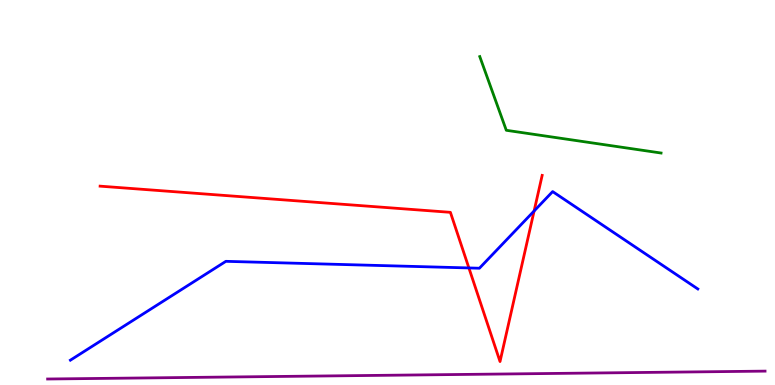[{'lines': ['blue', 'red'], 'intersections': [{'x': 6.05, 'y': 3.04}, {'x': 6.89, 'y': 4.52}]}, {'lines': ['green', 'red'], 'intersections': []}, {'lines': ['purple', 'red'], 'intersections': []}, {'lines': ['blue', 'green'], 'intersections': []}, {'lines': ['blue', 'purple'], 'intersections': []}, {'lines': ['green', 'purple'], 'intersections': []}]